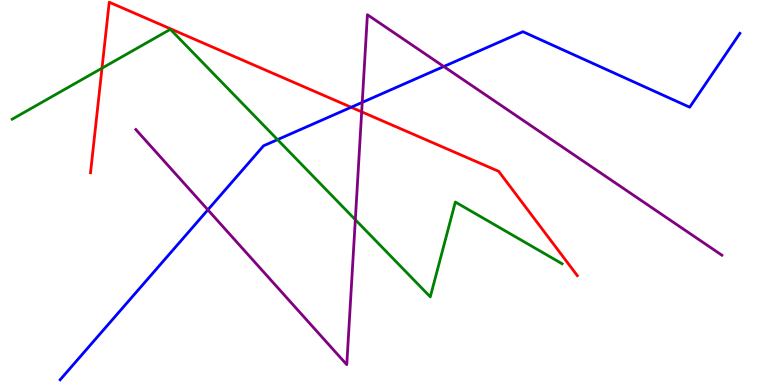[{'lines': ['blue', 'red'], 'intersections': [{'x': 4.53, 'y': 7.21}]}, {'lines': ['green', 'red'], 'intersections': [{'x': 1.32, 'y': 8.23}]}, {'lines': ['purple', 'red'], 'intersections': [{'x': 4.67, 'y': 7.1}]}, {'lines': ['blue', 'green'], 'intersections': [{'x': 3.58, 'y': 6.37}]}, {'lines': ['blue', 'purple'], 'intersections': [{'x': 2.68, 'y': 4.55}, {'x': 4.67, 'y': 7.34}, {'x': 5.73, 'y': 8.27}]}, {'lines': ['green', 'purple'], 'intersections': [{'x': 4.58, 'y': 4.29}]}]